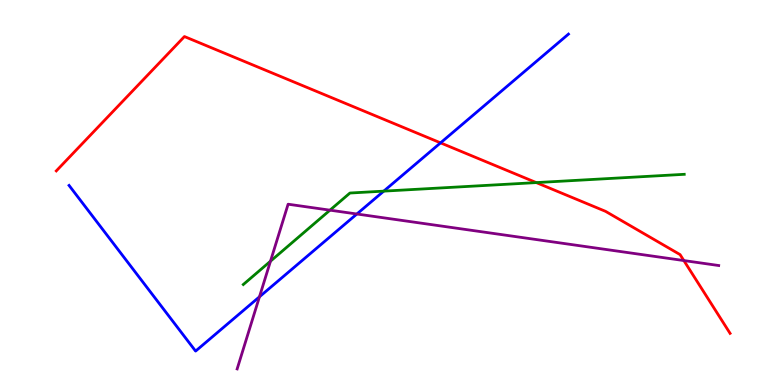[{'lines': ['blue', 'red'], 'intersections': [{'x': 5.68, 'y': 6.29}]}, {'lines': ['green', 'red'], 'intersections': [{'x': 6.92, 'y': 5.26}]}, {'lines': ['purple', 'red'], 'intersections': [{'x': 8.82, 'y': 3.23}]}, {'lines': ['blue', 'green'], 'intersections': [{'x': 4.95, 'y': 5.04}]}, {'lines': ['blue', 'purple'], 'intersections': [{'x': 3.35, 'y': 2.29}, {'x': 4.6, 'y': 4.44}]}, {'lines': ['green', 'purple'], 'intersections': [{'x': 3.49, 'y': 3.22}, {'x': 4.26, 'y': 4.54}]}]